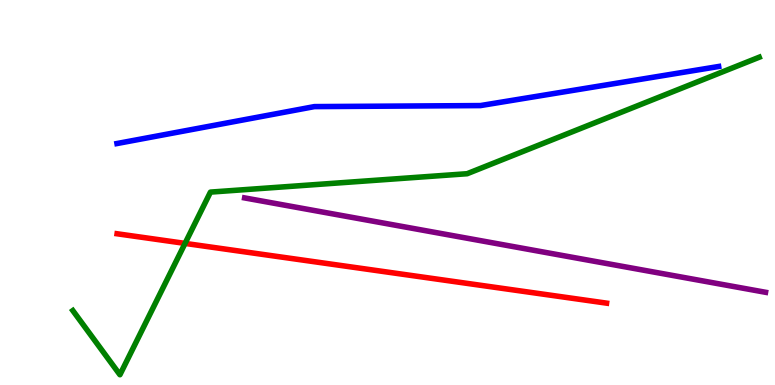[{'lines': ['blue', 'red'], 'intersections': []}, {'lines': ['green', 'red'], 'intersections': [{'x': 2.39, 'y': 3.68}]}, {'lines': ['purple', 'red'], 'intersections': []}, {'lines': ['blue', 'green'], 'intersections': []}, {'lines': ['blue', 'purple'], 'intersections': []}, {'lines': ['green', 'purple'], 'intersections': []}]